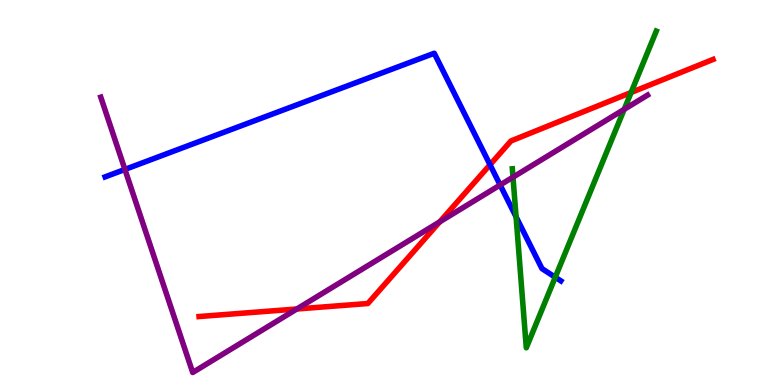[{'lines': ['blue', 'red'], 'intersections': [{'x': 6.32, 'y': 5.72}]}, {'lines': ['green', 'red'], 'intersections': [{'x': 8.14, 'y': 7.6}]}, {'lines': ['purple', 'red'], 'intersections': [{'x': 3.83, 'y': 1.97}, {'x': 5.67, 'y': 4.24}]}, {'lines': ['blue', 'green'], 'intersections': [{'x': 6.66, 'y': 4.37}, {'x': 7.16, 'y': 2.8}]}, {'lines': ['blue', 'purple'], 'intersections': [{'x': 1.61, 'y': 5.6}, {'x': 6.45, 'y': 5.19}]}, {'lines': ['green', 'purple'], 'intersections': [{'x': 6.62, 'y': 5.4}, {'x': 8.05, 'y': 7.16}]}]